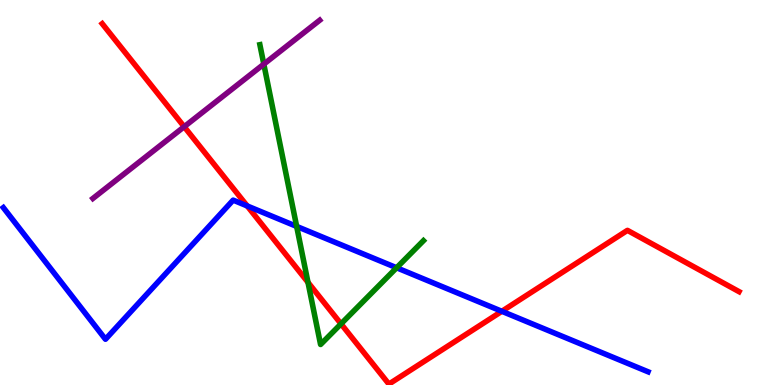[{'lines': ['blue', 'red'], 'intersections': [{'x': 3.19, 'y': 4.65}, {'x': 6.48, 'y': 1.91}]}, {'lines': ['green', 'red'], 'intersections': [{'x': 3.97, 'y': 2.67}, {'x': 4.4, 'y': 1.59}]}, {'lines': ['purple', 'red'], 'intersections': [{'x': 2.38, 'y': 6.71}]}, {'lines': ['blue', 'green'], 'intersections': [{'x': 3.83, 'y': 4.12}, {'x': 5.12, 'y': 3.05}]}, {'lines': ['blue', 'purple'], 'intersections': []}, {'lines': ['green', 'purple'], 'intersections': [{'x': 3.4, 'y': 8.33}]}]